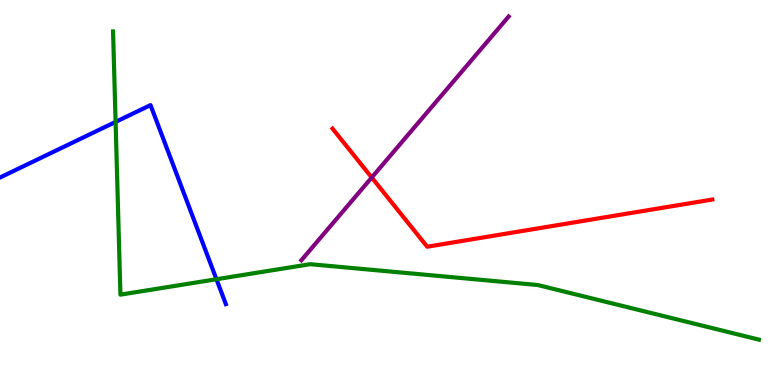[{'lines': ['blue', 'red'], 'intersections': []}, {'lines': ['green', 'red'], 'intersections': []}, {'lines': ['purple', 'red'], 'intersections': [{'x': 4.8, 'y': 5.39}]}, {'lines': ['blue', 'green'], 'intersections': [{'x': 1.49, 'y': 6.83}, {'x': 2.79, 'y': 2.75}]}, {'lines': ['blue', 'purple'], 'intersections': []}, {'lines': ['green', 'purple'], 'intersections': []}]